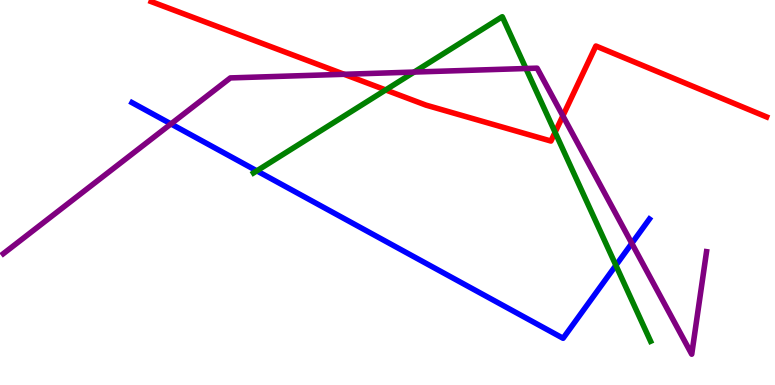[{'lines': ['blue', 'red'], 'intersections': []}, {'lines': ['green', 'red'], 'intersections': [{'x': 4.98, 'y': 7.66}, {'x': 7.16, 'y': 6.56}]}, {'lines': ['purple', 'red'], 'intersections': [{'x': 4.44, 'y': 8.07}, {'x': 7.26, 'y': 6.99}]}, {'lines': ['blue', 'green'], 'intersections': [{'x': 3.31, 'y': 5.56}, {'x': 7.95, 'y': 3.11}]}, {'lines': ['blue', 'purple'], 'intersections': [{'x': 2.21, 'y': 6.78}, {'x': 8.15, 'y': 3.68}]}, {'lines': ['green', 'purple'], 'intersections': [{'x': 5.34, 'y': 8.13}, {'x': 6.79, 'y': 8.22}]}]